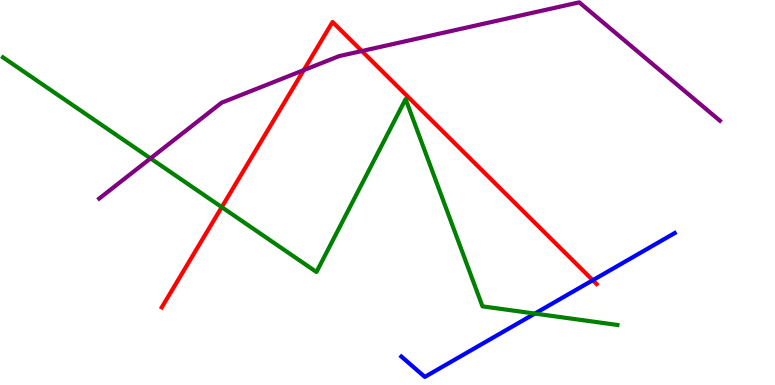[{'lines': ['blue', 'red'], 'intersections': [{'x': 7.65, 'y': 2.72}]}, {'lines': ['green', 'red'], 'intersections': [{'x': 2.86, 'y': 4.62}]}, {'lines': ['purple', 'red'], 'intersections': [{'x': 3.92, 'y': 8.18}, {'x': 4.67, 'y': 8.67}]}, {'lines': ['blue', 'green'], 'intersections': [{'x': 6.9, 'y': 1.86}]}, {'lines': ['blue', 'purple'], 'intersections': []}, {'lines': ['green', 'purple'], 'intersections': [{'x': 1.94, 'y': 5.89}]}]